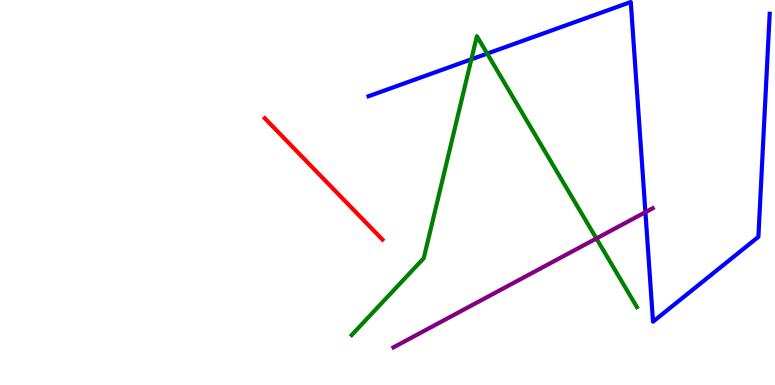[{'lines': ['blue', 'red'], 'intersections': []}, {'lines': ['green', 'red'], 'intersections': []}, {'lines': ['purple', 'red'], 'intersections': []}, {'lines': ['blue', 'green'], 'intersections': [{'x': 6.08, 'y': 8.46}, {'x': 6.29, 'y': 8.61}]}, {'lines': ['blue', 'purple'], 'intersections': [{'x': 8.33, 'y': 4.49}]}, {'lines': ['green', 'purple'], 'intersections': [{'x': 7.7, 'y': 3.81}]}]